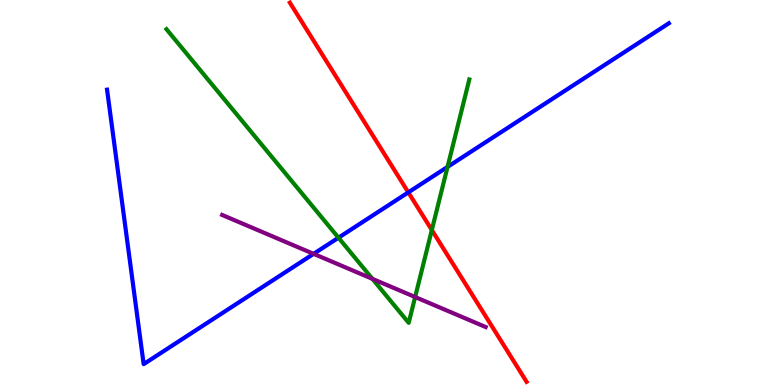[{'lines': ['blue', 'red'], 'intersections': [{'x': 5.27, 'y': 5.0}]}, {'lines': ['green', 'red'], 'intersections': [{'x': 5.57, 'y': 4.03}]}, {'lines': ['purple', 'red'], 'intersections': []}, {'lines': ['blue', 'green'], 'intersections': [{'x': 4.37, 'y': 3.83}, {'x': 5.77, 'y': 5.66}]}, {'lines': ['blue', 'purple'], 'intersections': [{'x': 4.05, 'y': 3.41}]}, {'lines': ['green', 'purple'], 'intersections': [{'x': 4.81, 'y': 2.76}, {'x': 5.36, 'y': 2.29}]}]